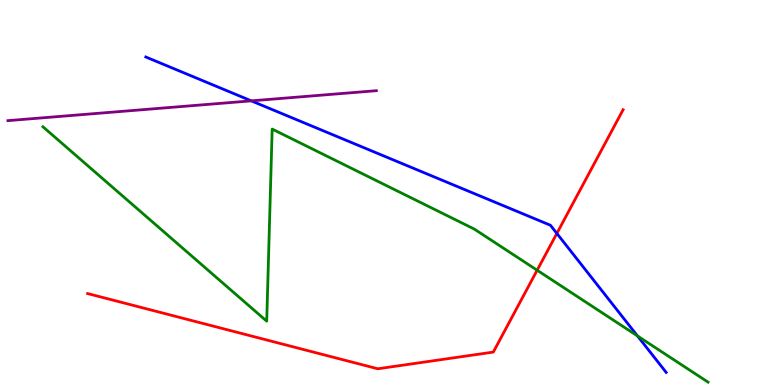[{'lines': ['blue', 'red'], 'intersections': [{'x': 7.19, 'y': 3.94}]}, {'lines': ['green', 'red'], 'intersections': [{'x': 6.93, 'y': 2.98}]}, {'lines': ['purple', 'red'], 'intersections': []}, {'lines': ['blue', 'green'], 'intersections': [{'x': 8.23, 'y': 1.27}]}, {'lines': ['blue', 'purple'], 'intersections': [{'x': 3.24, 'y': 7.38}]}, {'lines': ['green', 'purple'], 'intersections': []}]